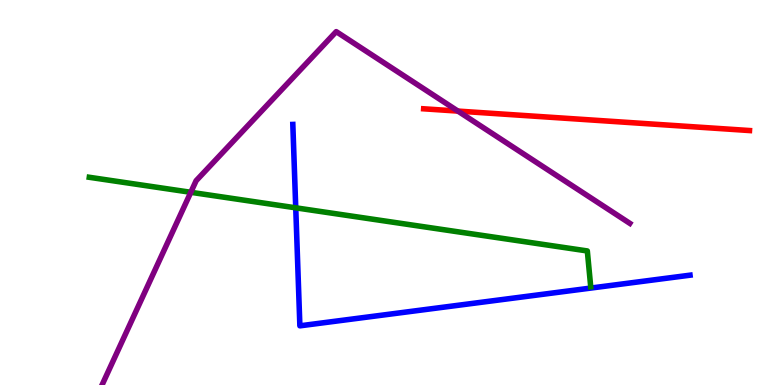[{'lines': ['blue', 'red'], 'intersections': []}, {'lines': ['green', 'red'], 'intersections': []}, {'lines': ['purple', 'red'], 'intersections': [{'x': 5.91, 'y': 7.11}]}, {'lines': ['blue', 'green'], 'intersections': [{'x': 3.82, 'y': 4.6}]}, {'lines': ['blue', 'purple'], 'intersections': []}, {'lines': ['green', 'purple'], 'intersections': [{'x': 2.46, 'y': 5.01}]}]